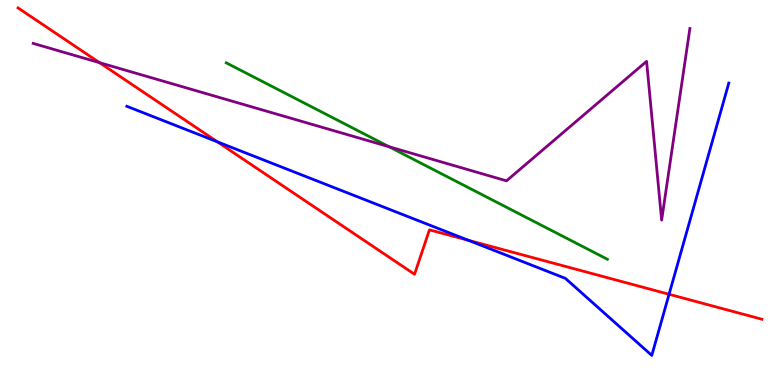[{'lines': ['blue', 'red'], 'intersections': [{'x': 2.8, 'y': 6.32}, {'x': 6.04, 'y': 3.76}, {'x': 8.63, 'y': 2.36}]}, {'lines': ['green', 'red'], 'intersections': []}, {'lines': ['purple', 'red'], 'intersections': [{'x': 1.28, 'y': 8.37}]}, {'lines': ['blue', 'green'], 'intersections': []}, {'lines': ['blue', 'purple'], 'intersections': []}, {'lines': ['green', 'purple'], 'intersections': [{'x': 5.02, 'y': 6.19}]}]